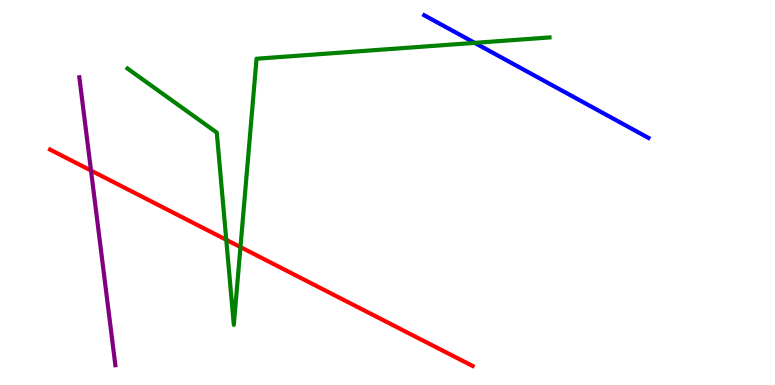[{'lines': ['blue', 'red'], 'intersections': []}, {'lines': ['green', 'red'], 'intersections': [{'x': 2.92, 'y': 3.77}, {'x': 3.1, 'y': 3.58}]}, {'lines': ['purple', 'red'], 'intersections': [{'x': 1.17, 'y': 5.57}]}, {'lines': ['blue', 'green'], 'intersections': [{'x': 6.13, 'y': 8.89}]}, {'lines': ['blue', 'purple'], 'intersections': []}, {'lines': ['green', 'purple'], 'intersections': []}]